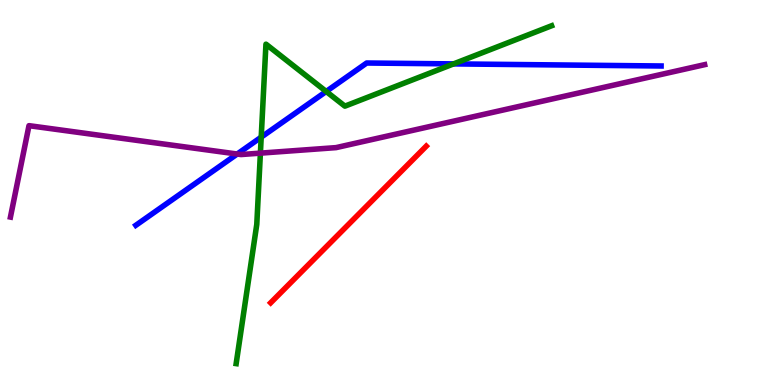[{'lines': ['blue', 'red'], 'intersections': []}, {'lines': ['green', 'red'], 'intersections': []}, {'lines': ['purple', 'red'], 'intersections': []}, {'lines': ['blue', 'green'], 'intersections': [{'x': 3.37, 'y': 6.44}, {'x': 4.21, 'y': 7.62}, {'x': 5.85, 'y': 8.34}]}, {'lines': ['blue', 'purple'], 'intersections': [{'x': 3.06, 'y': 6.0}]}, {'lines': ['green', 'purple'], 'intersections': [{'x': 3.36, 'y': 6.02}]}]